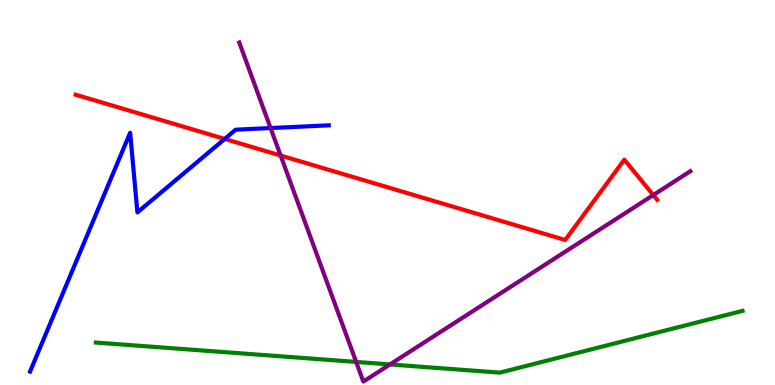[{'lines': ['blue', 'red'], 'intersections': [{'x': 2.9, 'y': 6.39}]}, {'lines': ['green', 'red'], 'intersections': []}, {'lines': ['purple', 'red'], 'intersections': [{'x': 3.62, 'y': 5.96}, {'x': 8.43, 'y': 4.93}]}, {'lines': ['blue', 'green'], 'intersections': []}, {'lines': ['blue', 'purple'], 'intersections': [{'x': 3.49, 'y': 6.67}]}, {'lines': ['green', 'purple'], 'intersections': [{'x': 4.6, 'y': 0.599}, {'x': 5.03, 'y': 0.534}]}]